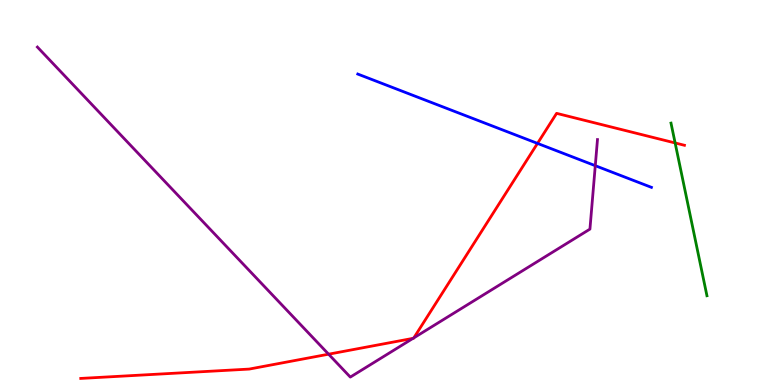[{'lines': ['blue', 'red'], 'intersections': [{'x': 6.94, 'y': 6.28}]}, {'lines': ['green', 'red'], 'intersections': [{'x': 8.71, 'y': 6.29}]}, {'lines': ['purple', 'red'], 'intersections': [{'x': 4.24, 'y': 0.8}, {'x': 5.33, 'y': 1.21}, {'x': 5.34, 'y': 1.22}]}, {'lines': ['blue', 'green'], 'intersections': []}, {'lines': ['blue', 'purple'], 'intersections': [{'x': 7.68, 'y': 5.7}]}, {'lines': ['green', 'purple'], 'intersections': []}]